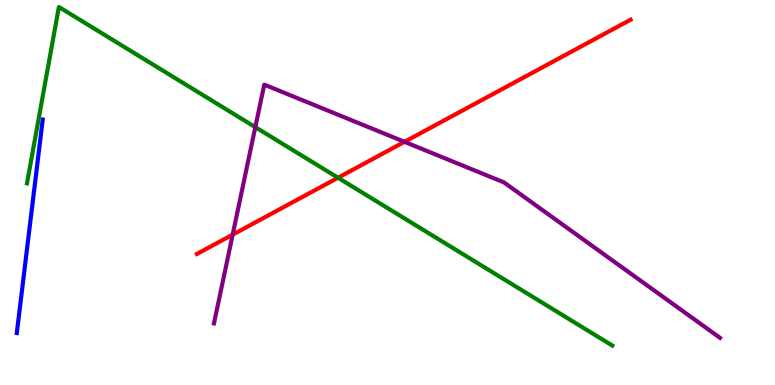[{'lines': ['blue', 'red'], 'intersections': []}, {'lines': ['green', 'red'], 'intersections': [{'x': 4.36, 'y': 5.38}]}, {'lines': ['purple', 'red'], 'intersections': [{'x': 3.0, 'y': 3.91}, {'x': 5.22, 'y': 6.32}]}, {'lines': ['blue', 'green'], 'intersections': []}, {'lines': ['blue', 'purple'], 'intersections': []}, {'lines': ['green', 'purple'], 'intersections': [{'x': 3.29, 'y': 6.7}]}]